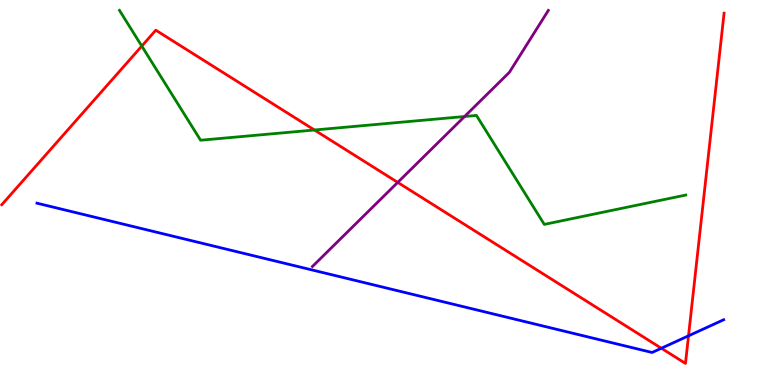[{'lines': ['blue', 'red'], 'intersections': [{'x': 8.53, 'y': 0.955}, {'x': 8.88, 'y': 1.28}]}, {'lines': ['green', 'red'], 'intersections': [{'x': 1.83, 'y': 8.8}, {'x': 4.06, 'y': 6.62}]}, {'lines': ['purple', 'red'], 'intersections': [{'x': 5.13, 'y': 5.26}]}, {'lines': ['blue', 'green'], 'intersections': []}, {'lines': ['blue', 'purple'], 'intersections': []}, {'lines': ['green', 'purple'], 'intersections': [{'x': 5.99, 'y': 6.97}]}]